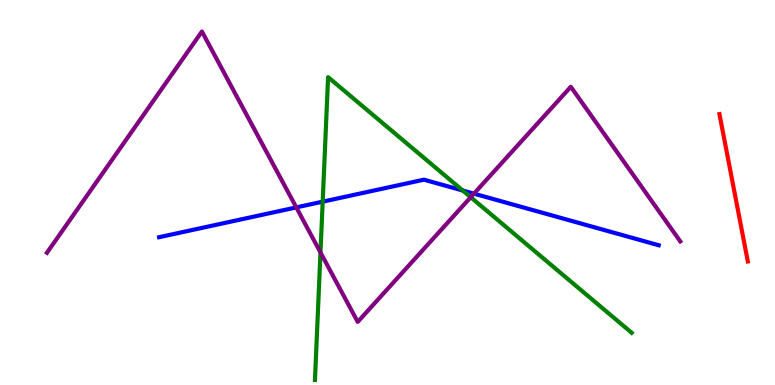[{'lines': ['blue', 'red'], 'intersections': []}, {'lines': ['green', 'red'], 'intersections': []}, {'lines': ['purple', 'red'], 'intersections': []}, {'lines': ['blue', 'green'], 'intersections': [{'x': 4.16, 'y': 4.76}, {'x': 5.97, 'y': 5.05}]}, {'lines': ['blue', 'purple'], 'intersections': [{'x': 3.82, 'y': 4.61}, {'x': 6.12, 'y': 4.97}]}, {'lines': ['green', 'purple'], 'intersections': [{'x': 4.14, 'y': 3.44}, {'x': 6.07, 'y': 4.88}]}]